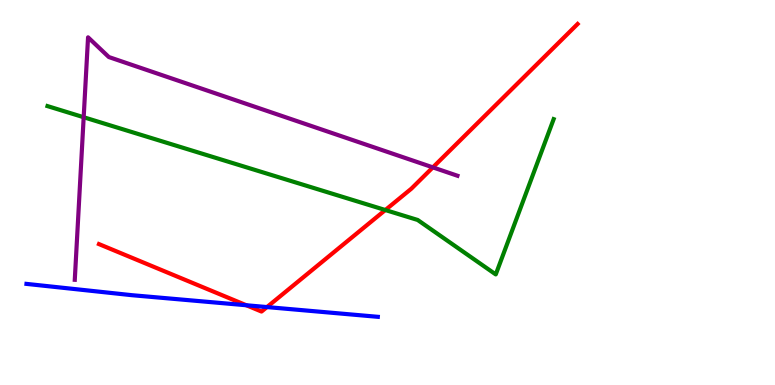[{'lines': ['blue', 'red'], 'intersections': [{'x': 3.18, 'y': 2.07}, {'x': 3.44, 'y': 2.02}]}, {'lines': ['green', 'red'], 'intersections': [{'x': 4.97, 'y': 4.54}]}, {'lines': ['purple', 'red'], 'intersections': [{'x': 5.59, 'y': 5.65}]}, {'lines': ['blue', 'green'], 'intersections': []}, {'lines': ['blue', 'purple'], 'intersections': []}, {'lines': ['green', 'purple'], 'intersections': [{'x': 1.08, 'y': 6.96}]}]